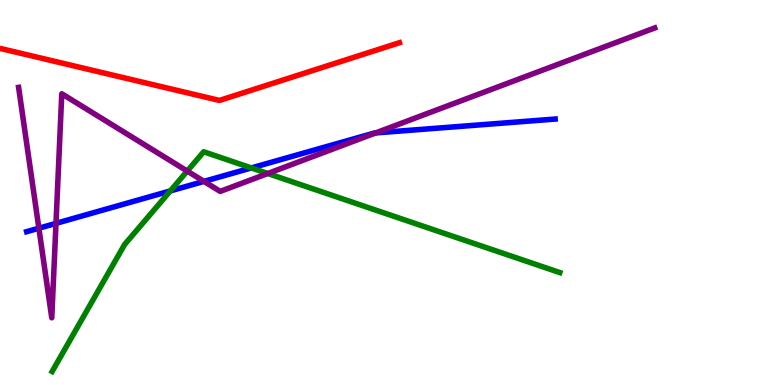[{'lines': ['blue', 'red'], 'intersections': []}, {'lines': ['green', 'red'], 'intersections': []}, {'lines': ['purple', 'red'], 'intersections': []}, {'lines': ['blue', 'green'], 'intersections': [{'x': 2.2, 'y': 5.04}, {'x': 3.24, 'y': 5.64}]}, {'lines': ['blue', 'purple'], 'intersections': [{'x': 0.502, 'y': 4.07}, {'x': 0.722, 'y': 4.2}, {'x': 2.63, 'y': 5.29}, {'x': 4.85, 'y': 6.55}]}, {'lines': ['green', 'purple'], 'intersections': [{'x': 2.42, 'y': 5.56}, {'x': 3.46, 'y': 5.49}]}]